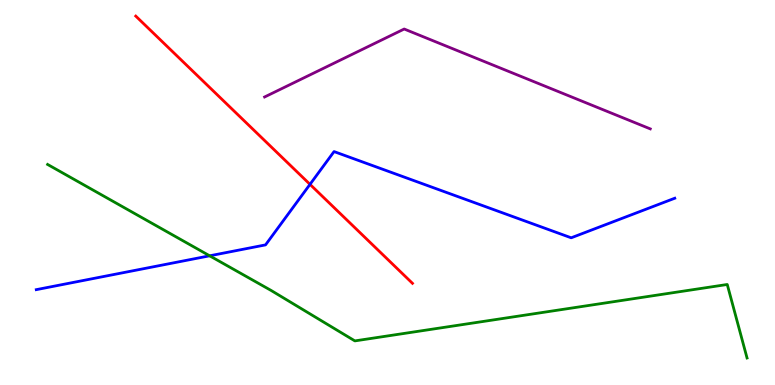[{'lines': ['blue', 'red'], 'intersections': [{'x': 4.0, 'y': 5.21}]}, {'lines': ['green', 'red'], 'intersections': []}, {'lines': ['purple', 'red'], 'intersections': []}, {'lines': ['blue', 'green'], 'intersections': [{'x': 2.71, 'y': 3.36}]}, {'lines': ['blue', 'purple'], 'intersections': []}, {'lines': ['green', 'purple'], 'intersections': []}]